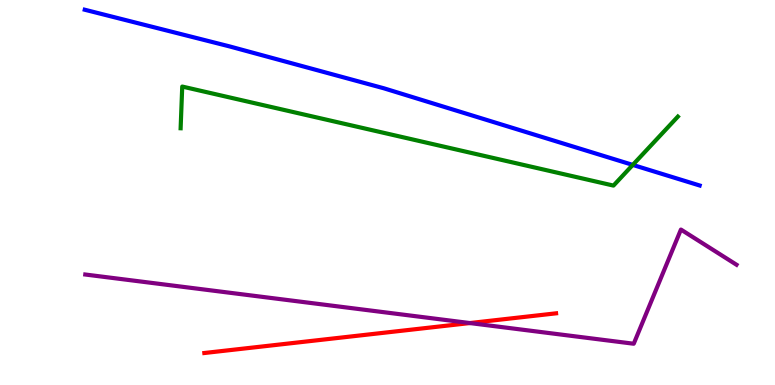[{'lines': ['blue', 'red'], 'intersections': []}, {'lines': ['green', 'red'], 'intersections': []}, {'lines': ['purple', 'red'], 'intersections': [{'x': 6.06, 'y': 1.61}]}, {'lines': ['blue', 'green'], 'intersections': [{'x': 8.16, 'y': 5.72}]}, {'lines': ['blue', 'purple'], 'intersections': []}, {'lines': ['green', 'purple'], 'intersections': []}]